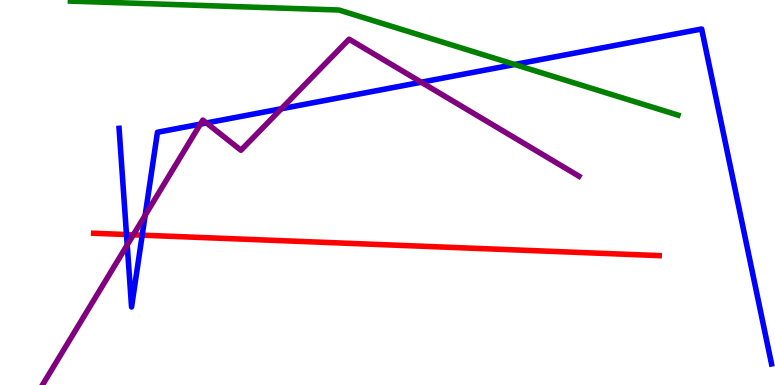[{'lines': ['blue', 'red'], 'intersections': [{'x': 1.63, 'y': 3.91}, {'x': 1.83, 'y': 3.89}]}, {'lines': ['green', 'red'], 'intersections': []}, {'lines': ['purple', 'red'], 'intersections': [{'x': 1.72, 'y': 3.9}]}, {'lines': ['blue', 'green'], 'intersections': [{'x': 6.64, 'y': 8.33}]}, {'lines': ['blue', 'purple'], 'intersections': [{'x': 1.64, 'y': 3.64}, {'x': 1.87, 'y': 4.41}, {'x': 2.59, 'y': 6.78}, {'x': 2.66, 'y': 6.81}, {'x': 3.63, 'y': 7.18}, {'x': 5.44, 'y': 7.86}]}, {'lines': ['green', 'purple'], 'intersections': []}]